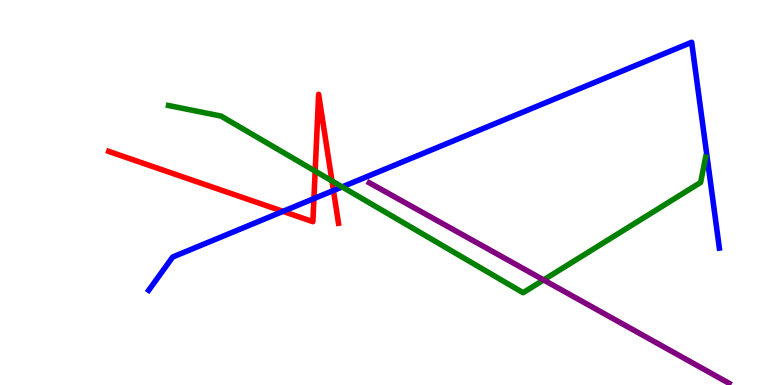[{'lines': ['blue', 'red'], 'intersections': [{'x': 3.65, 'y': 4.51}, {'x': 4.05, 'y': 4.84}, {'x': 4.3, 'y': 5.05}]}, {'lines': ['green', 'red'], 'intersections': [{'x': 4.07, 'y': 5.56}, {'x': 4.28, 'y': 5.3}]}, {'lines': ['purple', 'red'], 'intersections': []}, {'lines': ['blue', 'green'], 'intersections': [{'x': 4.41, 'y': 5.15}]}, {'lines': ['blue', 'purple'], 'intersections': []}, {'lines': ['green', 'purple'], 'intersections': [{'x': 7.01, 'y': 2.73}]}]